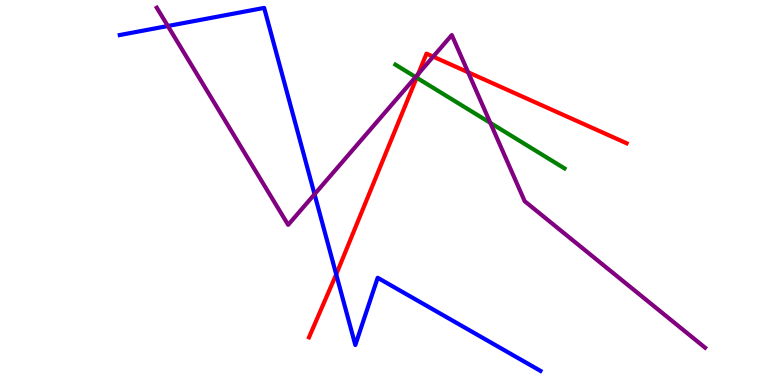[{'lines': ['blue', 'red'], 'intersections': [{'x': 4.34, 'y': 2.87}]}, {'lines': ['green', 'red'], 'intersections': [{'x': 5.38, 'y': 7.98}]}, {'lines': ['purple', 'red'], 'intersections': [{'x': 5.4, 'y': 8.08}, {'x': 5.59, 'y': 8.53}, {'x': 6.04, 'y': 8.12}]}, {'lines': ['blue', 'green'], 'intersections': []}, {'lines': ['blue', 'purple'], 'intersections': [{'x': 2.17, 'y': 9.32}, {'x': 4.06, 'y': 4.95}]}, {'lines': ['green', 'purple'], 'intersections': [{'x': 5.36, 'y': 8.0}, {'x': 6.33, 'y': 6.81}]}]